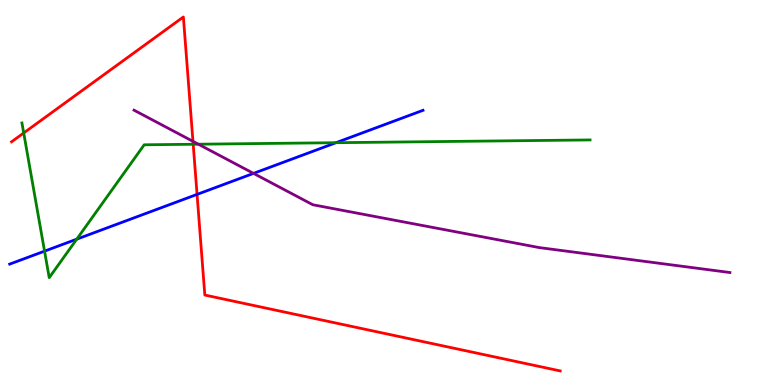[{'lines': ['blue', 'red'], 'intersections': [{'x': 2.54, 'y': 4.95}]}, {'lines': ['green', 'red'], 'intersections': [{'x': 0.306, 'y': 6.55}, {'x': 2.49, 'y': 6.25}]}, {'lines': ['purple', 'red'], 'intersections': [{'x': 2.49, 'y': 6.33}]}, {'lines': ['blue', 'green'], 'intersections': [{'x': 0.575, 'y': 3.48}, {'x': 0.99, 'y': 3.79}, {'x': 4.34, 'y': 6.29}]}, {'lines': ['blue', 'purple'], 'intersections': [{'x': 3.27, 'y': 5.5}]}, {'lines': ['green', 'purple'], 'intersections': [{'x': 2.56, 'y': 6.25}]}]